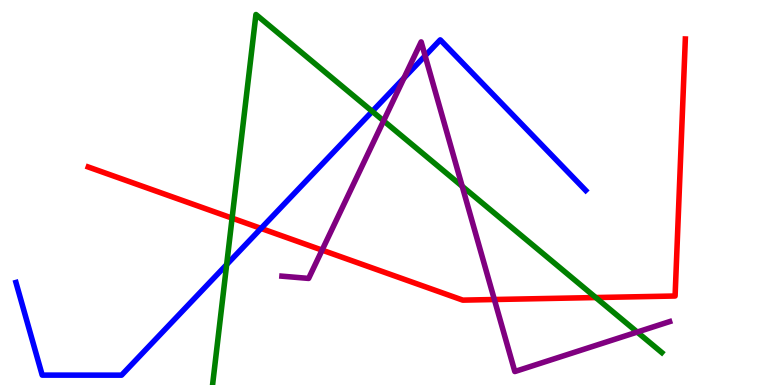[{'lines': ['blue', 'red'], 'intersections': [{'x': 3.37, 'y': 4.07}]}, {'lines': ['green', 'red'], 'intersections': [{'x': 2.99, 'y': 4.33}, {'x': 7.69, 'y': 2.27}]}, {'lines': ['purple', 'red'], 'intersections': [{'x': 4.16, 'y': 3.5}, {'x': 6.38, 'y': 2.22}]}, {'lines': ['blue', 'green'], 'intersections': [{'x': 2.92, 'y': 3.13}, {'x': 4.8, 'y': 7.11}]}, {'lines': ['blue', 'purple'], 'intersections': [{'x': 5.21, 'y': 7.97}, {'x': 5.49, 'y': 8.55}]}, {'lines': ['green', 'purple'], 'intersections': [{'x': 4.95, 'y': 6.86}, {'x': 5.96, 'y': 5.16}, {'x': 8.22, 'y': 1.38}]}]